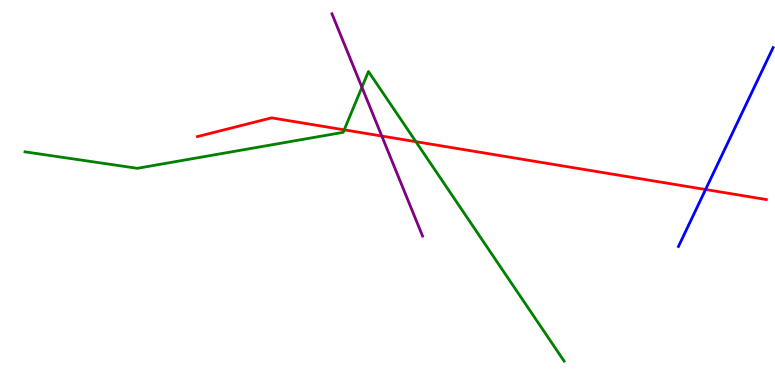[{'lines': ['blue', 'red'], 'intersections': [{'x': 9.1, 'y': 5.08}]}, {'lines': ['green', 'red'], 'intersections': [{'x': 4.44, 'y': 6.63}, {'x': 5.37, 'y': 6.32}]}, {'lines': ['purple', 'red'], 'intersections': [{'x': 4.93, 'y': 6.47}]}, {'lines': ['blue', 'green'], 'intersections': []}, {'lines': ['blue', 'purple'], 'intersections': []}, {'lines': ['green', 'purple'], 'intersections': [{'x': 4.67, 'y': 7.73}]}]